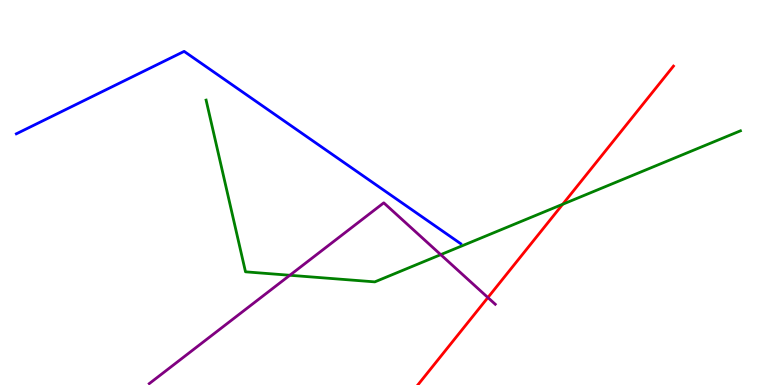[{'lines': ['blue', 'red'], 'intersections': []}, {'lines': ['green', 'red'], 'intersections': [{'x': 7.26, 'y': 4.69}]}, {'lines': ['purple', 'red'], 'intersections': [{'x': 6.3, 'y': 2.27}]}, {'lines': ['blue', 'green'], 'intersections': []}, {'lines': ['blue', 'purple'], 'intersections': []}, {'lines': ['green', 'purple'], 'intersections': [{'x': 3.74, 'y': 2.85}, {'x': 5.69, 'y': 3.39}]}]